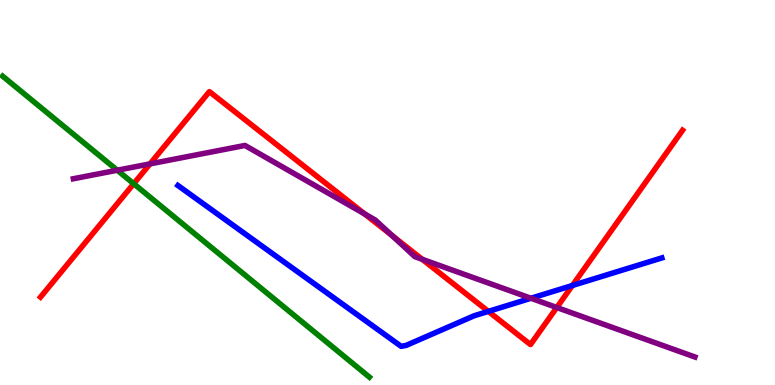[{'lines': ['blue', 'red'], 'intersections': [{'x': 6.3, 'y': 1.91}, {'x': 7.39, 'y': 2.58}]}, {'lines': ['green', 'red'], 'intersections': [{'x': 1.73, 'y': 5.23}]}, {'lines': ['purple', 'red'], 'intersections': [{'x': 1.94, 'y': 5.74}, {'x': 4.71, 'y': 4.44}, {'x': 5.06, 'y': 3.89}, {'x': 5.45, 'y': 3.26}, {'x': 7.18, 'y': 2.01}]}, {'lines': ['blue', 'green'], 'intersections': []}, {'lines': ['blue', 'purple'], 'intersections': [{'x': 6.85, 'y': 2.25}]}, {'lines': ['green', 'purple'], 'intersections': [{'x': 1.51, 'y': 5.58}]}]